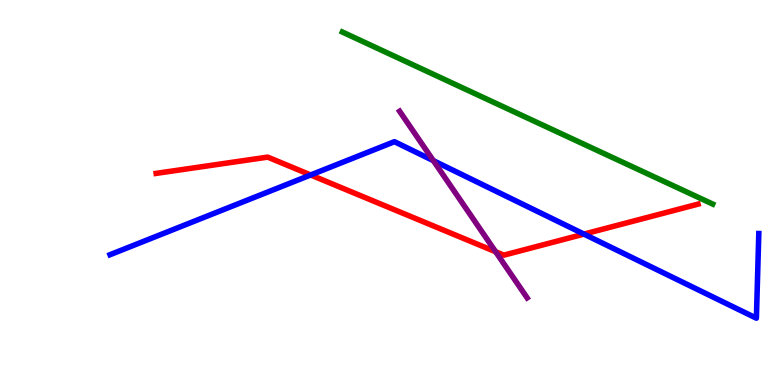[{'lines': ['blue', 'red'], 'intersections': [{'x': 4.01, 'y': 5.46}, {'x': 7.54, 'y': 3.92}]}, {'lines': ['green', 'red'], 'intersections': []}, {'lines': ['purple', 'red'], 'intersections': [{'x': 6.4, 'y': 3.46}]}, {'lines': ['blue', 'green'], 'intersections': []}, {'lines': ['blue', 'purple'], 'intersections': [{'x': 5.59, 'y': 5.83}]}, {'lines': ['green', 'purple'], 'intersections': []}]